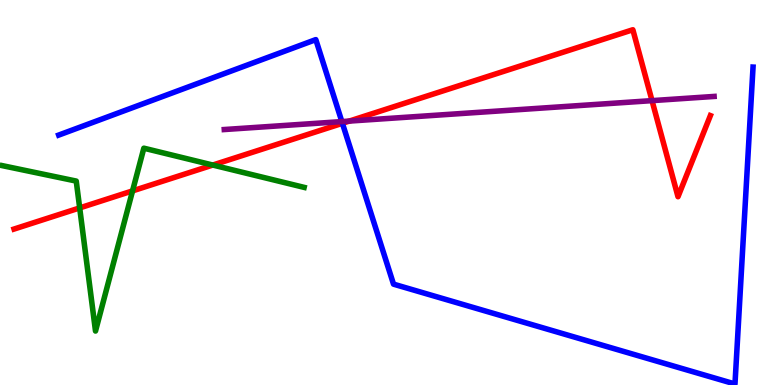[{'lines': ['blue', 'red'], 'intersections': [{'x': 4.42, 'y': 6.8}]}, {'lines': ['green', 'red'], 'intersections': [{'x': 1.03, 'y': 4.6}, {'x': 1.71, 'y': 5.04}, {'x': 2.75, 'y': 5.71}]}, {'lines': ['purple', 'red'], 'intersections': [{'x': 4.51, 'y': 6.85}, {'x': 8.41, 'y': 7.39}]}, {'lines': ['blue', 'green'], 'intersections': []}, {'lines': ['blue', 'purple'], 'intersections': [{'x': 4.41, 'y': 6.84}]}, {'lines': ['green', 'purple'], 'intersections': []}]